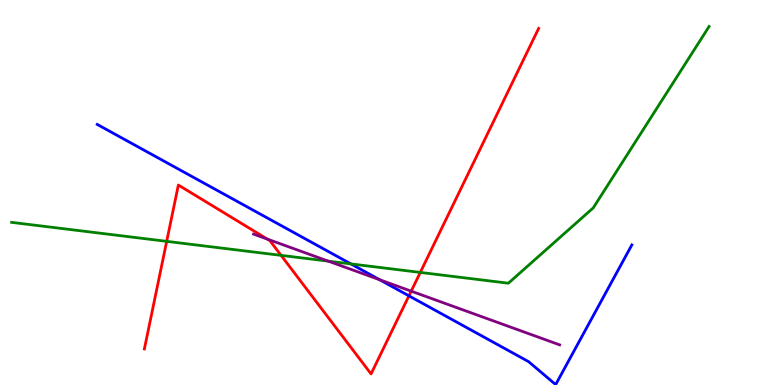[{'lines': ['blue', 'red'], 'intersections': [{'x': 5.28, 'y': 2.32}]}, {'lines': ['green', 'red'], 'intersections': [{'x': 2.15, 'y': 3.73}, {'x': 3.63, 'y': 3.37}, {'x': 5.42, 'y': 2.92}]}, {'lines': ['purple', 'red'], 'intersections': [{'x': 3.45, 'y': 3.79}, {'x': 5.31, 'y': 2.44}]}, {'lines': ['blue', 'green'], 'intersections': [{'x': 4.53, 'y': 3.15}]}, {'lines': ['blue', 'purple'], 'intersections': [{'x': 4.9, 'y': 2.73}]}, {'lines': ['green', 'purple'], 'intersections': [{'x': 4.24, 'y': 3.22}]}]